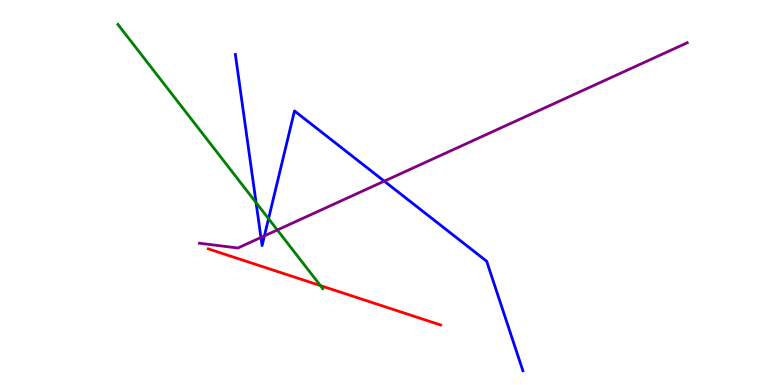[{'lines': ['blue', 'red'], 'intersections': []}, {'lines': ['green', 'red'], 'intersections': [{'x': 4.13, 'y': 2.58}]}, {'lines': ['purple', 'red'], 'intersections': []}, {'lines': ['blue', 'green'], 'intersections': [{'x': 3.3, 'y': 4.74}, {'x': 3.47, 'y': 4.32}]}, {'lines': ['blue', 'purple'], 'intersections': [{'x': 3.37, 'y': 3.83}, {'x': 3.41, 'y': 3.87}, {'x': 4.96, 'y': 5.29}]}, {'lines': ['green', 'purple'], 'intersections': [{'x': 3.58, 'y': 4.03}]}]